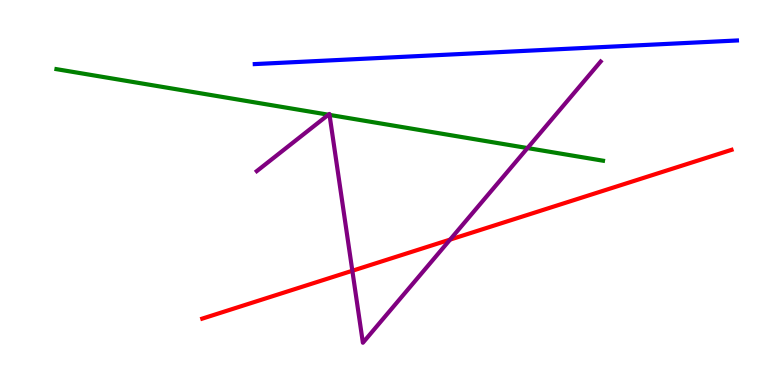[{'lines': ['blue', 'red'], 'intersections': []}, {'lines': ['green', 'red'], 'intersections': []}, {'lines': ['purple', 'red'], 'intersections': [{'x': 4.55, 'y': 2.97}, {'x': 5.81, 'y': 3.78}]}, {'lines': ['blue', 'green'], 'intersections': []}, {'lines': ['blue', 'purple'], 'intersections': []}, {'lines': ['green', 'purple'], 'intersections': [{'x': 4.24, 'y': 7.02}, {'x': 4.25, 'y': 7.02}, {'x': 6.81, 'y': 6.15}]}]